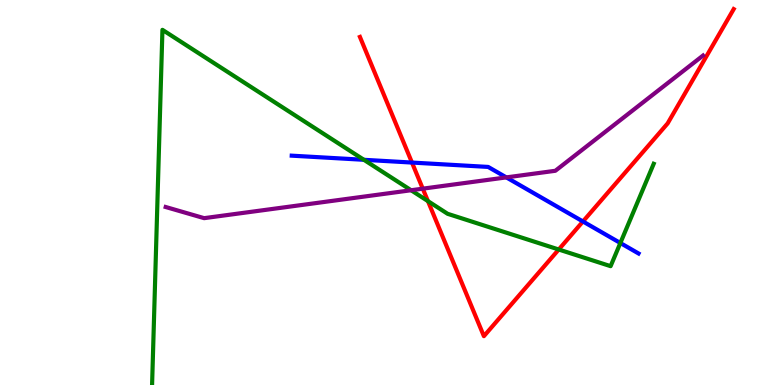[{'lines': ['blue', 'red'], 'intersections': [{'x': 5.32, 'y': 5.78}, {'x': 7.52, 'y': 4.25}]}, {'lines': ['green', 'red'], 'intersections': [{'x': 5.52, 'y': 4.78}, {'x': 7.21, 'y': 3.52}]}, {'lines': ['purple', 'red'], 'intersections': [{'x': 5.46, 'y': 5.1}]}, {'lines': ['blue', 'green'], 'intersections': [{'x': 4.7, 'y': 5.85}, {'x': 8.0, 'y': 3.69}]}, {'lines': ['blue', 'purple'], 'intersections': [{'x': 6.53, 'y': 5.39}]}, {'lines': ['green', 'purple'], 'intersections': [{'x': 5.3, 'y': 5.06}]}]